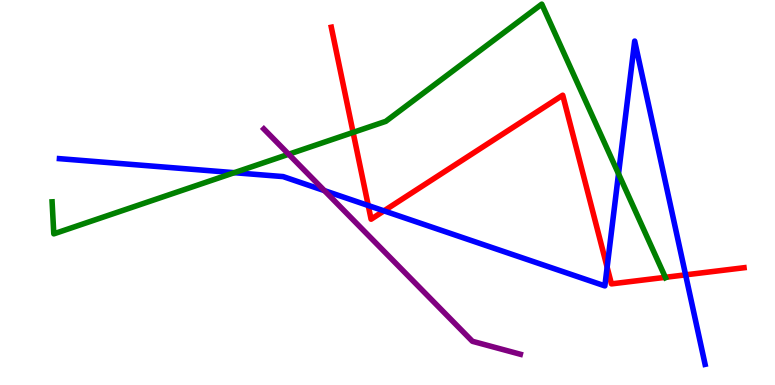[{'lines': ['blue', 'red'], 'intersections': [{'x': 4.75, 'y': 4.66}, {'x': 4.95, 'y': 4.52}, {'x': 7.83, 'y': 3.06}, {'x': 8.85, 'y': 2.86}]}, {'lines': ['green', 'red'], 'intersections': [{'x': 4.56, 'y': 6.56}, {'x': 8.58, 'y': 2.8}]}, {'lines': ['purple', 'red'], 'intersections': []}, {'lines': ['blue', 'green'], 'intersections': [{'x': 3.02, 'y': 5.51}, {'x': 7.98, 'y': 5.49}]}, {'lines': ['blue', 'purple'], 'intersections': [{'x': 4.19, 'y': 5.05}]}, {'lines': ['green', 'purple'], 'intersections': [{'x': 3.72, 'y': 5.99}]}]